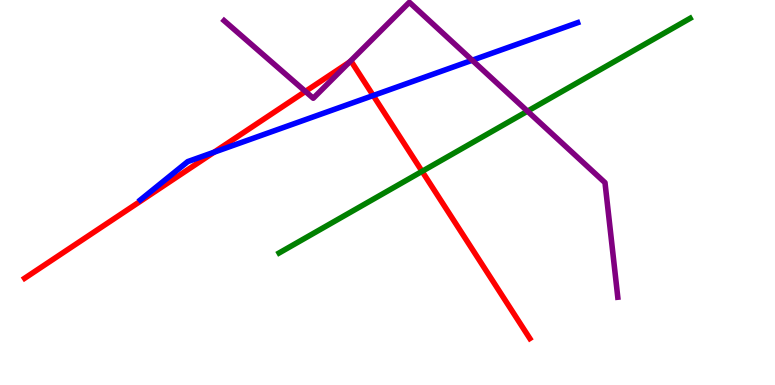[{'lines': ['blue', 'red'], 'intersections': [{'x': 2.76, 'y': 6.05}, {'x': 4.82, 'y': 7.52}]}, {'lines': ['green', 'red'], 'intersections': [{'x': 5.45, 'y': 5.55}]}, {'lines': ['purple', 'red'], 'intersections': [{'x': 3.94, 'y': 7.63}, {'x': 4.51, 'y': 8.38}]}, {'lines': ['blue', 'green'], 'intersections': []}, {'lines': ['blue', 'purple'], 'intersections': [{'x': 6.09, 'y': 8.44}]}, {'lines': ['green', 'purple'], 'intersections': [{'x': 6.81, 'y': 7.11}]}]